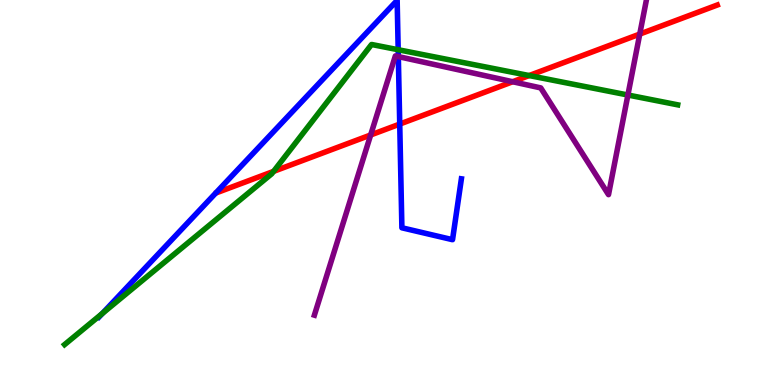[{'lines': ['blue', 'red'], 'intersections': [{'x': 5.16, 'y': 6.78}]}, {'lines': ['green', 'red'], 'intersections': [{'x': 3.53, 'y': 5.55}, {'x': 6.83, 'y': 8.04}]}, {'lines': ['purple', 'red'], 'intersections': [{'x': 4.78, 'y': 6.49}, {'x': 6.62, 'y': 7.88}, {'x': 8.26, 'y': 9.11}]}, {'lines': ['blue', 'green'], 'intersections': [{'x': 1.32, 'y': 1.86}, {'x': 5.14, 'y': 8.71}]}, {'lines': ['blue', 'purple'], 'intersections': [{'x': 5.14, 'y': 8.53}]}, {'lines': ['green', 'purple'], 'intersections': [{'x': 8.1, 'y': 7.53}]}]